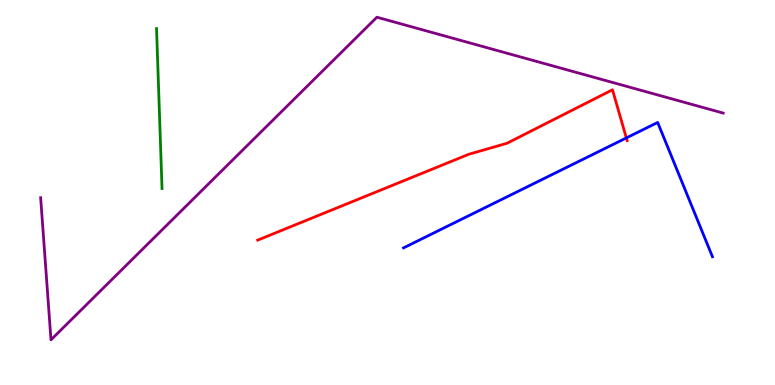[{'lines': ['blue', 'red'], 'intersections': [{'x': 8.08, 'y': 6.42}]}, {'lines': ['green', 'red'], 'intersections': []}, {'lines': ['purple', 'red'], 'intersections': []}, {'lines': ['blue', 'green'], 'intersections': []}, {'lines': ['blue', 'purple'], 'intersections': []}, {'lines': ['green', 'purple'], 'intersections': []}]